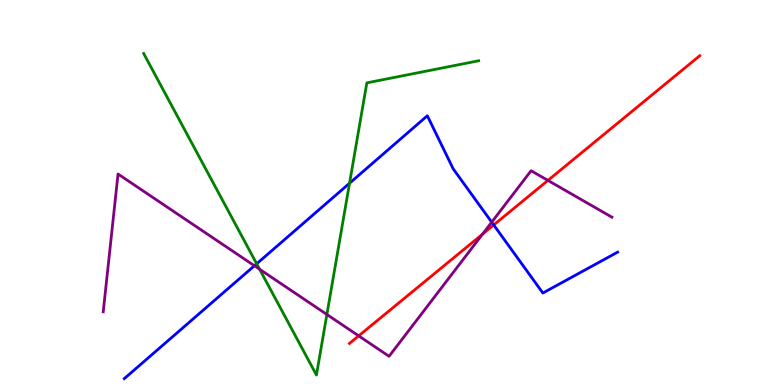[{'lines': ['blue', 'red'], 'intersections': [{'x': 6.37, 'y': 4.16}]}, {'lines': ['green', 'red'], 'intersections': []}, {'lines': ['purple', 'red'], 'intersections': [{'x': 4.63, 'y': 1.28}, {'x': 6.23, 'y': 3.92}, {'x': 7.07, 'y': 5.31}]}, {'lines': ['blue', 'green'], 'intersections': [{'x': 3.31, 'y': 3.15}, {'x': 4.51, 'y': 5.24}]}, {'lines': ['blue', 'purple'], 'intersections': [{'x': 3.28, 'y': 3.1}, {'x': 6.34, 'y': 4.23}]}, {'lines': ['green', 'purple'], 'intersections': [{'x': 3.35, 'y': 3.01}, {'x': 4.22, 'y': 1.83}]}]